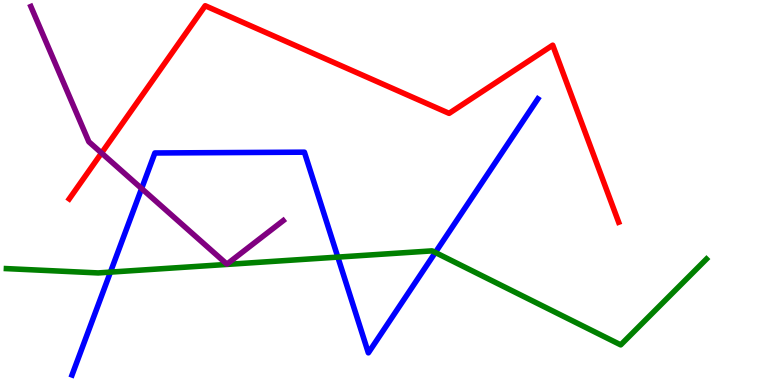[{'lines': ['blue', 'red'], 'intersections': []}, {'lines': ['green', 'red'], 'intersections': []}, {'lines': ['purple', 'red'], 'intersections': [{'x': 1.31, 'y': 6.03}]}, {'lines': ['blue', 'green'], 'intersections': [{'x': 1.42, 'y': 2.93}, {'x': 4.36, 'y': 3.32}, {'x': 5.62, 'y': 3.44}]}, {'lines': ['blue', 'purple'], 'intersections': [{'x': 1.83, 'y': 5.1}]}, {'lines': ['green', 'purple'], 'intersections': []}]